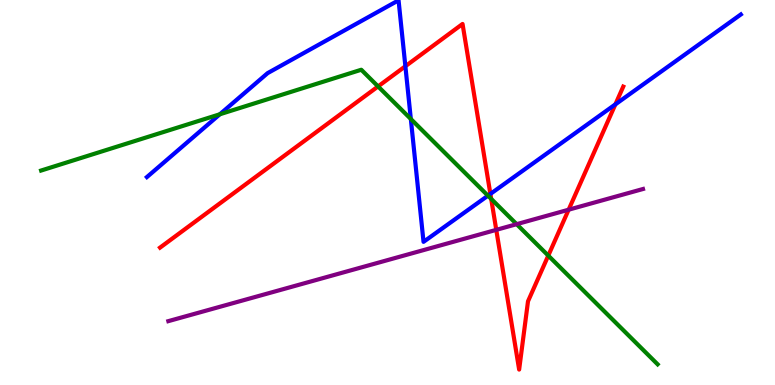[{'lines': ['blue', 'red'], 'intersections': [{'x': 5.23, 'y': 8.28}, {'x': 6.33, 'y': 4.96}, {'x': 7.94, 'y': 7.29}]}, {'lines': ['green', 'red'], 'intersections': [{'x': 4.88, 'y': 7.76}, {'x': 6.34, 'y': 4.83}, {'x': 7.07, 'y': 3.36}]}, {'lines': ['purple', 'red'], 'intersections': [{'x': 6.4, 'y': 4.03}, {'x': 7.34, 'y': 4.55}]}, {'lines': ['blue', 'green'], 'intersections': [{'x': 2.84, 'y': 7.03}, {'x': 5.3, 'y': 6.91}, {'x': 6.3, 'y': 4.92}]}, {'lines': ['blue', 'purple'], 'intersections': []}, {'lines': ['green', 'purple'], 'intersections': [{'x': 6.67, 'y': 4.18}]}]